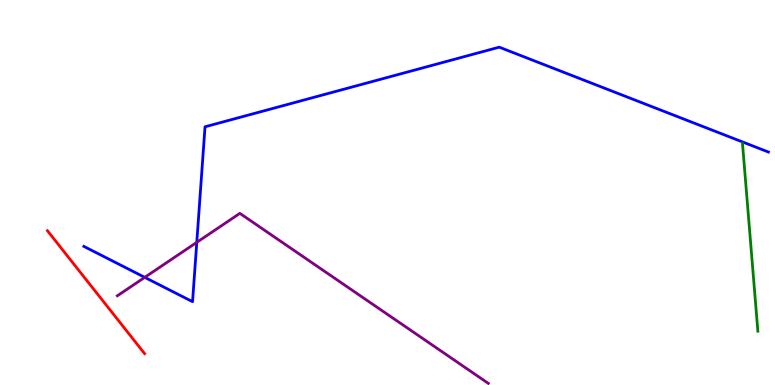[{'lines': ['blue', 'red'], 'intersections': []}, {'lines': ['green', 'red'], 'intersections': []}, {'lines': ['purple', 'red'], 'intersections': []}, {'lines': ['blue', 'green'], 'intersections': []}, {'lines': ['blue', 'purple'], 'intersections': [{'x': 1.87, 'y': 2.8}, {'x': 2.54, 'y': 3.71}]}, {'lines': ['green', 'purple'], 'intersections': []}]